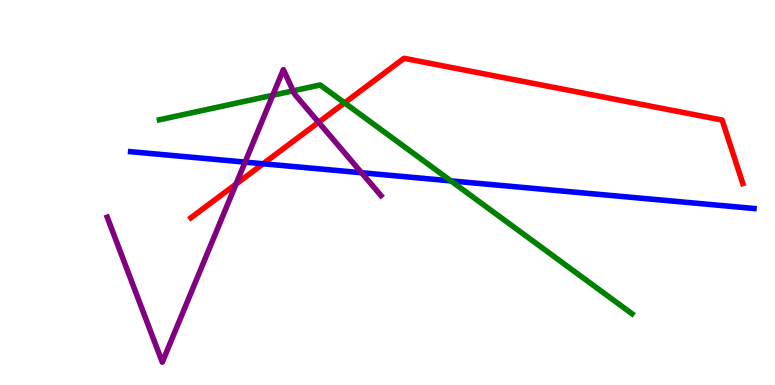[{'lines': ['blue', 'red'], 'intersections': [{'x': 3.4, 'y': 5.75}]}, {'lines': ['green', 'red'], 'intersections': [{'x': 4.45, 'y': 7.33}]}, {'lines': ['purple', 'red'], 'intersections': [{'x': 3.05, 'y': 5.22}, {'x': 4.11, 'y': 6.82}]}, {'lines': ['blue', 'green'], 'intersections': [{'x': 5.82, 'y': 5.3}]}, {'lines': ['blue', 'purple'], 'intersections': [{'x': 3.16, 'y': 5.79}, {'x': 4.66, 'y': 5.51}]}, {'lines': ['green', 'purple'], 'intersections': [{'x': 3.52, 'y': 7.53}, {'x': 3.78, 'y': 7.64}]}]